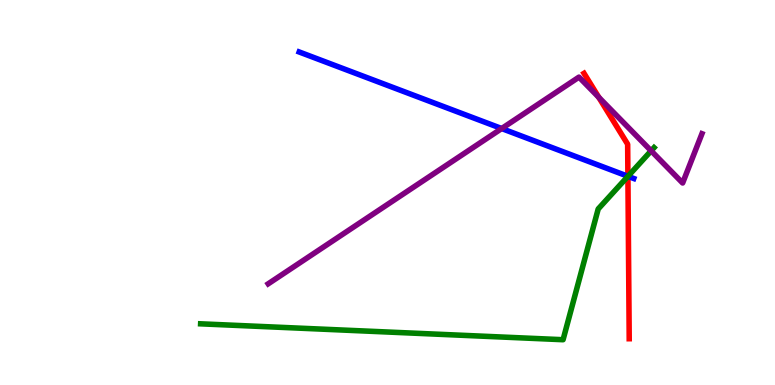[{'lines': ['blue', 'red'], 'intersections': [{'x': 8.1, 'y': 5.42}]}, {'lines': ['green', 'red'], 'intersections': [{'x': 8.1, 'y': 5.42}]}, {'lines': ['purple', 'red'], 'intersections': [{'x': 7.73, 'y': 7.47}]}, {'lines': ['blue', 'green'], 'intersections': [{'x': 8.1, 'y': 5.42}]}, {'lines': ['blue', 'purple'], 'intersections': [{'x': 6.47, 'y': 6.66}]}, {'lines': ['green', 'purple'], 'intersections': [{'x': 8.4, 'y': 6.08}]}]